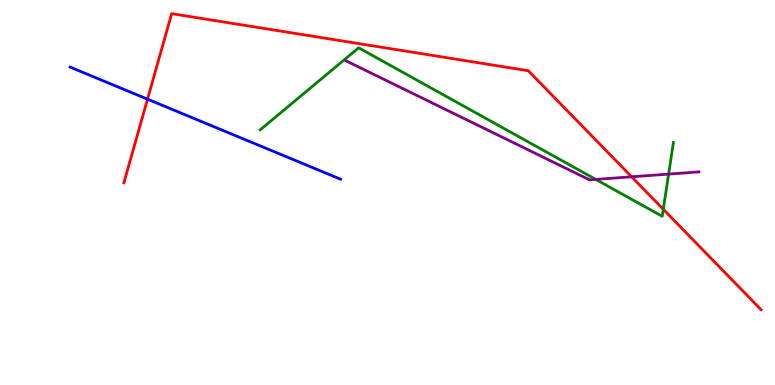[{'lines': ['blue', 'red'], 'intersections': [{'x': 1.9, 'y': 7.42}]}, {'lines': ['green', 'red'], 'intersections': [{'x': 8.56, 'y': 4.56}]}, {'lines': ['purple', 'red'], 'intersections': [{'x': 8.15, 'y': 5.41}]}, {'lines': ['blue', 'green'], 'intersections': []}, {'lines': ['blue', 'purple'], 'intersections': []}, {'lines': ['green', 'purple'], 'intersections': [{'x': 7.69, 'y': 5.34}, {'x': 8.63, 'y': 5.48}]}]